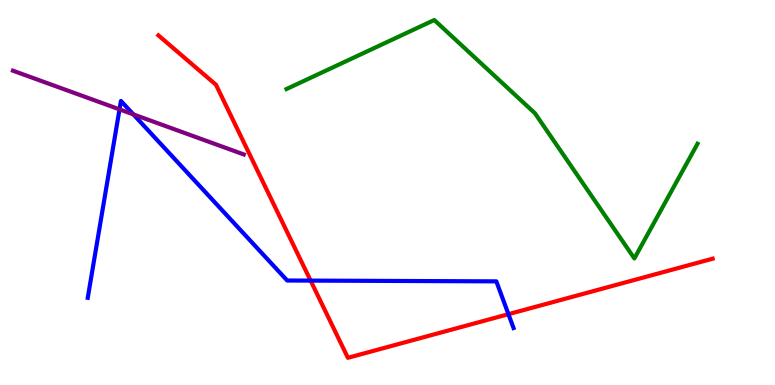[{'lines': ['blue', 'red'], 'intersections': [{'x': 4.01, 'y': 2.71}, {'x': 6.56, 'y': 1.84}]}, {'lines': ['green', 'red'], 'intersections': []}, {'lines': ['purple', 'red'], 'intersections': []}, {'lines': ['blue', 'green'], 'intersections': []}, {'lines': ['blue', 'purple'], 'intersections': [{'x': 1.54, 'y': 7.16}, {'x': 1.72, 'y': 7.03}]}, {'lines': ['green', 'purple'], 'intersections': []}]